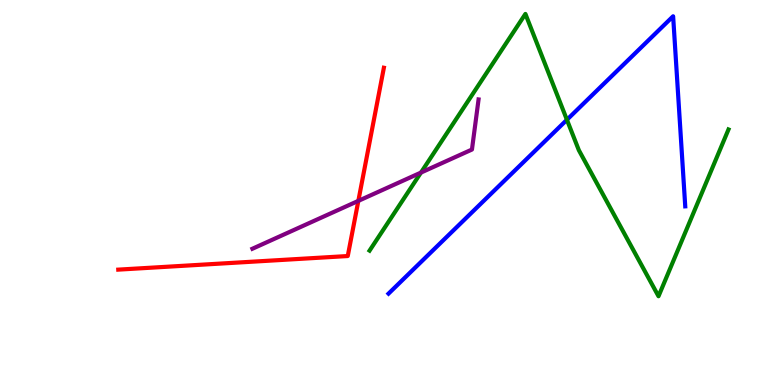[{'lines': ['blue', 'red'], 'intersections': []}, {'lines': ['green', 'red'], 'intersections': []}, {'lines': ['purple', 'red'], 'intersections': [{'x': 4.62, 'y': 4.78}]}, {'lines': ['blue', 'green'], 'intersections': [{'x': 7.32, 'y': 6.89}]}, {'lines': ['blue', 'purple'], 'intersections': []}, {'lines': ['green', 'purple'], 'intersections': [{'x': 5.43, 'y': 5.52}]}]